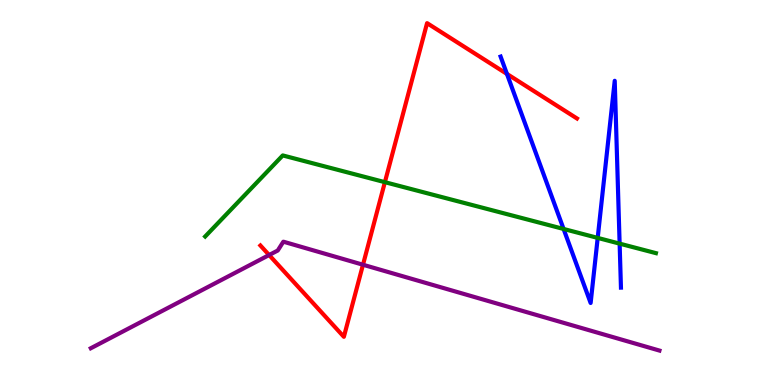[{'lines': ['blue', 'red'], 'intersections': [{'x': 6.54, 'y': 8.08}]}, {'lines': ['green', 'red'], 'intersections': [{'x': 4.97, 'y': 5.27}]}, {'lines': ['purple', 'red'], 'intersections': [{'x': 3.47, 'y': 3.38}, {'x': 4.68, 'y': 3.12}]}, {'lines': ['blue', 'green'], 'intersections': [{'x': 7.27, 'y': 4.05}, {'x': 7.71, 'y': 3.82}, {'x': 8.0, 'y': 3.67}]}, {'lines': ['blue', 'purple'], 'intersections': []}, {'lines': ['green', 'purple'], 'intersections': []}]